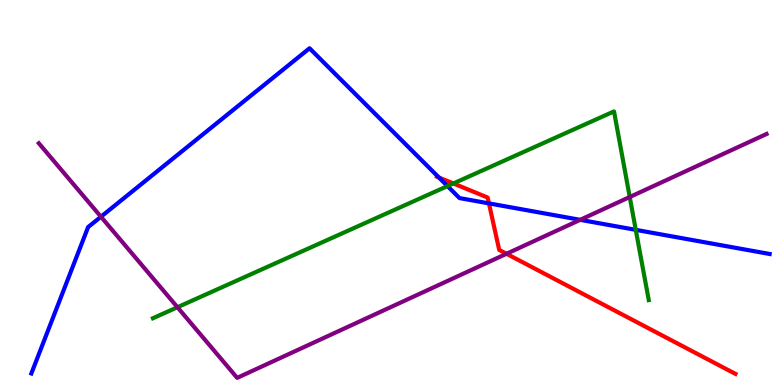[{'lines': ['blue', 'red'], 'intersections': [{'x': 5.66, 'y': 5.39}, {'x': 6.31, 'y': 4.72}]}, {'lines': ['green', 'red'], 'intersections': [{'x': 5.85, 'y': 5.23}]}, {'lines': ['purple', 'red'], 'intersections': [{'x': 6.54, 'y': 3.41}]}, {'lines': ['blue', 'green'], 'intersections': [{'x': 5.77, 'y': 5.17}, {'x': 8.2, 'y': 4.03}]}, {'lines': ['blue', 'purple'], 'intersections': [{'x': 1.3, 'y': 4.37}, {'x': 7.49, 'y': 4.29}]}, {'lines': ['green', 'purple'], 'intersections': [{'x': 2.29, 'y': 2.02}, {'x': 8.13, 'y': 4.88}]}]